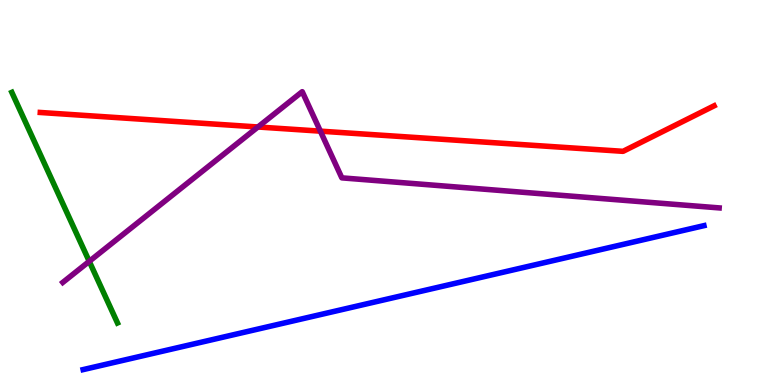[{'lines': ['blue', 'red'], 'intersections': []}, {'lines': ['green', 'red'], 'intersections': []}, {'lines': ['purple', 'red'], 'intersections': [{'x': 3.33, 'y': 6.7}, {'x': 4.13, 'y': 6.59}]}, {'lines': ['blue', 'green'], 'intersections': []}, {'lines': ['blue', 'purple'], 'intersections': []}, {'lines': ['green', 'purple'], 'intersections': [{'x': 1.15, 'y': 3.21}]}]